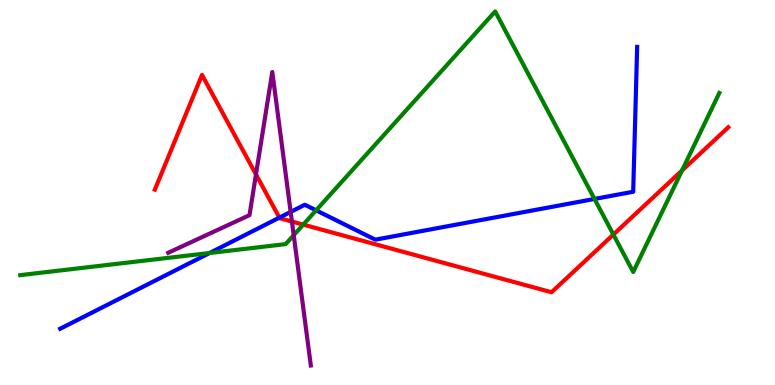[{'lines': ['blue', 'red'], 'intersections': [{'x': 3.61, 'y': 4.35}]}, {'lines': ['green', 'red'], 'intersections': [{'x': 3.91, 'y': 4.17}, {'x': 7.91, 'y': 3.91}, {'x': 8.8, 'y': 5.57}]}, {'lines': ['purple', 'red'], 'intersections': [{'x': 3.3, 'y': 5.47}, {'x': 3.77, 'y': 4.25}]}, {'lines': ['blue', 'green'], 'intersections': [{'x': 2.7, 'y': 3.43}, {'x': 4.08, 'y': 4.54}, {'x': 7.67, 'y': 4.83}]}, {'lines': ['blue', 'purple'], 'intersections': [{'x': 3.75, 'y': 4.5}]}, {'lines': ['green', 'purple'], 'intersections': [{'x': 3.79, 'y': 3.89}]}]